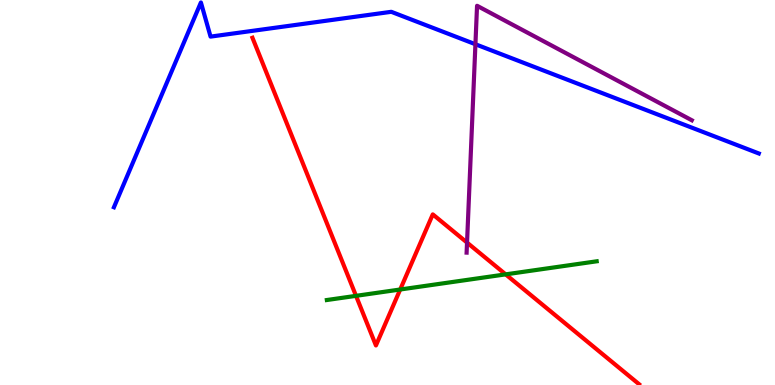[{'lines': ['blue', 'red'], 'intersections': []}, {'lines': ['green', 'red'], 'intersections': [{'x': 4.59, 'y': 2.32}, {'x': 5.16, 'y': 2.48}, {'x': 6.52, 'y': 2.87}]}, {'lines': ['purple', 'red'], 'intersections': [{'x': 6.03, 'y': 3.7}]}, {'lines': ['blue', 'green'], 'intersections': []}, {'lines': ['blue', 'purple'], 'intersections': [{'x': 6.13, 'y': 8.85}]}, {'lines': ['green', 'purple'], 'intersections': []}]